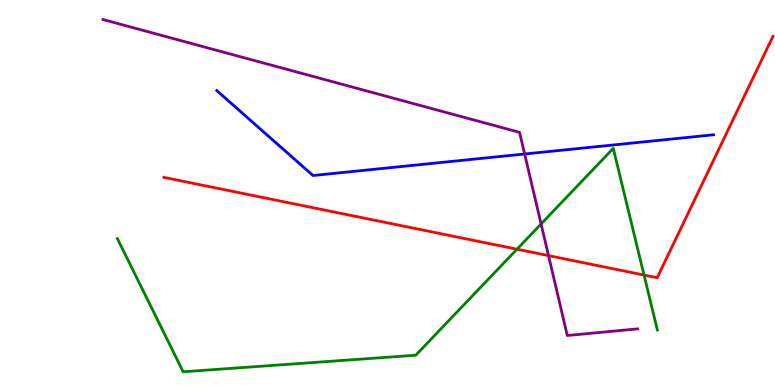[{'lines': ['blue', 'red'], 'intersections': []}, {'lines': ['green', 'red'], 'intersections': [{'x': 6.67, 'y': 3.53}, {'x': 8.31, 'y': 2.86}]}, {'lines': ['purple', 'red'], 'intersections': [{'x': 7.08, 'y': 3.36}]}, {'lines': ['blue', 'green'], 'intersections': []}, {'lines': ['blue', 'purple'], 'intersections': [{'x': 6.77, 'y': 6.0}]}, {'lines': ['green', 'purple'], 'intersections': [{'x': 6.98, 'y': 4.18}]}]